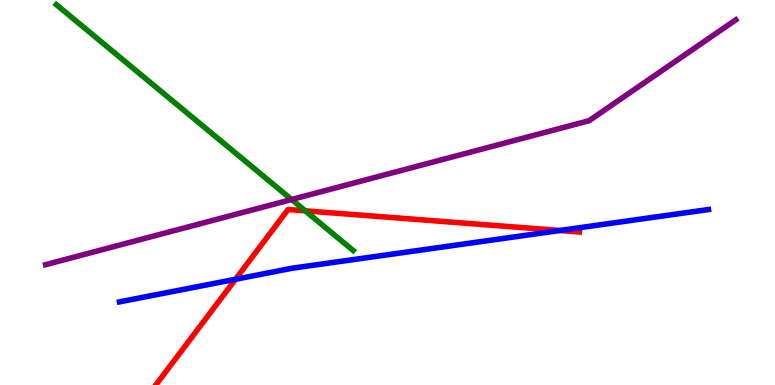[{'lines': ['blue', 'red'], 'intersections': [{'x': 3.04, 'y': 2.75}, {'x': 7.22, 'y': 4.01}]}, {'lines': ['green', 'red'], 'intersections': [{'x': 3.94, 'y': 4.52}]}, {'lines': ['purple', 'red'], 'intersections': []}, {'lines': ['blue', 'green'], 'intersections': []}, {'lines': ['blue', 'purple'], 'intersections': []}, {'lines': ['green', 'purple'], 'intersections': [{'x': 3.76, 'y': 4.82}]}]